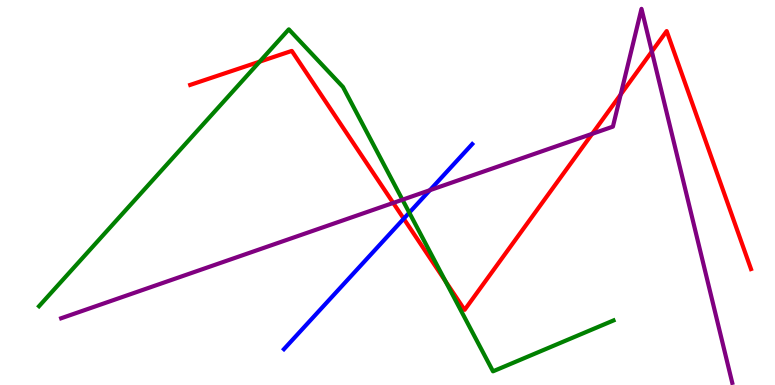[{'lines': ['blue', 'red'], 'intersections': [{'x': 5.21, 'y': 4.32}]}, {'lines': ['green', 'red'], 'intersections': [{'x': 3.35, 'y': 8.4}, {'x': 5.75, 'y': 2.7}]}, {'lines': ['purple', 'red'], 'intersections': [{'x': 5.07, 'y': 4.73}, {'x': 7.64, 'y': 6.52}, {'x': 8.01, 'y': 7.55}, {'x': 8.41, 'y': 8.66}]}, {'lines': ['blue', 'green'], 'intersections': [{'x': 5.28, 'y': 4.48}]}, {'lines': ['blue', 'purple'], 'intersections': [{'x': 5.55, 'y': 5.06}]}, {'lines': ['green', 'purple'], 'intersections': [{'x': 5.19, 'y': 4.81}]}]